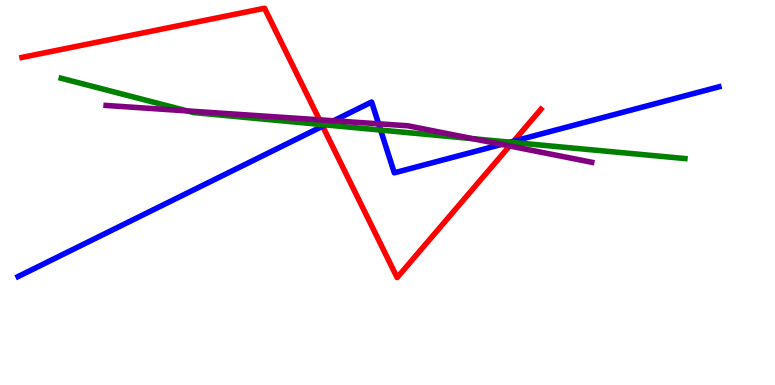[{'lines': ['blue', 'red'], 'intersections': [{'x': 4.16, 'y': 6.72}, {'x': 6.63, 'y': 6.33}]}, {'lines': ['green', 'red'], 'intersections': [{'x': 4.15, 'y': 6.76}, {'x': 6.61, 'y': 6.3}]}, {'lines': ['purple', 'red'], 'intersections': [{'x': 4.12, 'y': 6.89}, {'x': 6.58, 'y': 6.21}]}, {'lines': ['blue', 'green'], 'intersections': [{'x': 4.2, 'y': 6.76}, {'x': 4.91, 'y': 6.62}, {'x': 6.58, 'y': 6.31}]}, {'lines': ['blue', 'purple'], 'intersections': [{'x': 4.3, 'y': 6.86}, {'x': 4.89, 'y': 6.78}, {'x': 6.47, 'y': 6.25}]}, {'lines': ['green', 'purple'], 'intersections': [{'x': 2.42, 'y': 7.12}, {'x': 6.1, 'y': 6.4}]}]